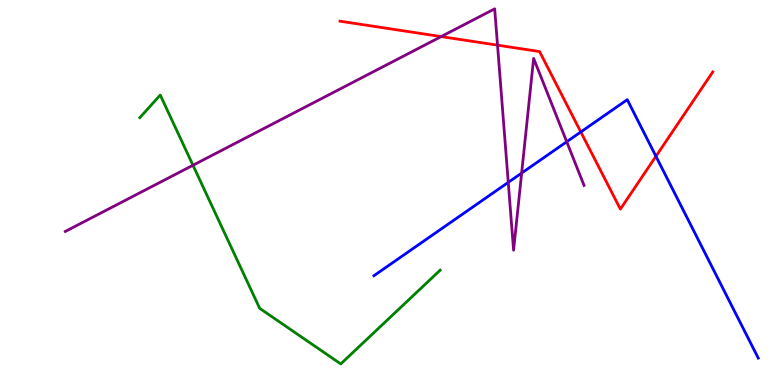[{'lines': ['blue', 'red'], 'intersections': [{'x': 7.49, 'y': 6.57}, {'x': 8.46, 'y': 5.94}]}, {'lines': ['green', 'red'], 'intersections': []}, {'lines': ['purple', 'red'], 'intersections': [{'x': 5.69, 'y': 9.05}, {'x': 6.42, 'y': 8.83}]}, {'lines': ['blue', 'green'], 'intersections': []}, {'lines': ['blue', 'purple'], 'intersections': [{'x': 6.56, 'y': 5.26}, {'x': 6.73, 'y': 5.5}, {'x': 7.31, 'y': 6.32}]}, {'lines': ['green', 'purple'], 'intersections': [{'x': 2.49, 'y': 5.71}]}]